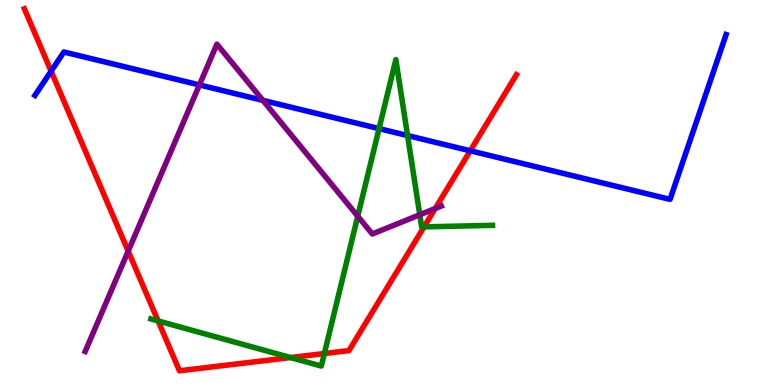[{'lines': ['blue', 'red'], 'intersections': [{'x': 0.659, 'y': 8.15}, {'x': 6.07, 'y': 6.08}]}, {'lines': ['green', 'red'], 'intersections': [{'x': 2.04, 'y': 1.66}, {'x': 3.75, 'y': 0.713}, {'x': 4.19, 'y': 0.817}, {'x': 5.47, 'y': 4.11}]}, {'lines': ['purple', 'red'], 'intersections': [{'x': 1.65, 'y': 3.48}, {'x': 5.62, 'y': 4.58}]}, {'lines': ['blue', 'green'], 'intersections': [{'x': 4.89, 'y': 6.66}, {'x': 5.26, 'y': 6.48}]}, {'lines': ['blue', 'purple'], 'intersections': [{'x': 2.57, 'y': 7.79}, {'x': 3.39, 'y': 7.39}]}, {'lines': ['green', 'purple'], 'intersections': [{'x': 4.62, 'y': 4.38}, {'x': 5.42, 'y': 4.42}]}]